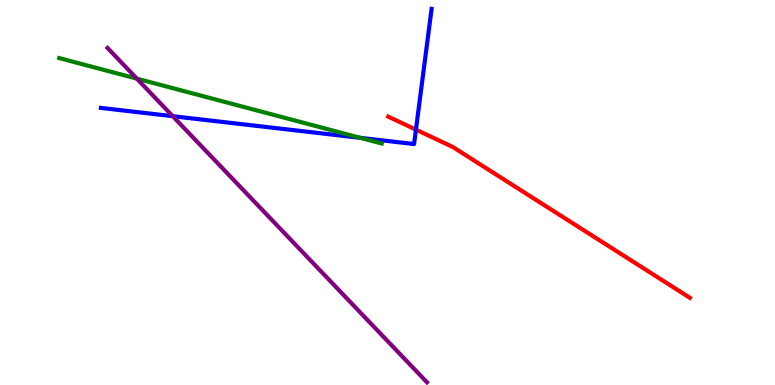[{'lines': ['blue', 'red'], 'intersections': [{'x': 5.37, 'y': 6.63}]}, {'lines': ['green', 'red'], 'intersections': []}, {'lines': ['purple', 'red'], 'intersections': []}, {'lines': ['blue', 'green'], 'intersections': [{'x': 4.65, 'y': 6.42}]}, {'lines': ['blue', 'purple'], 'intersections': [{'x': 2.23, 'y': 6.98}]}, {'lines': ['green', 'purple'], 'intersections': [{'x': 1.77, 'y': 7.96}]}]